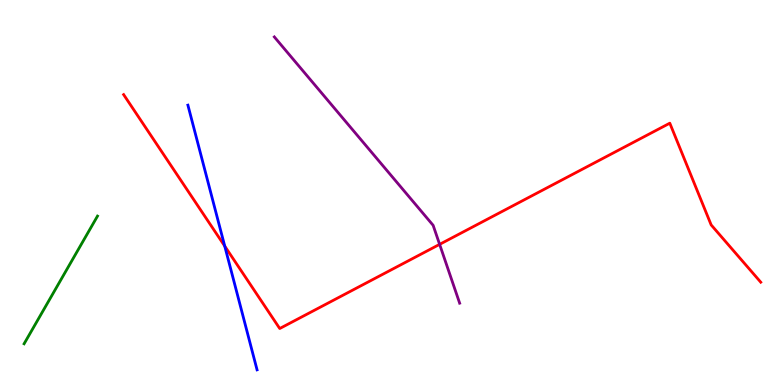[{'lines': ['blue', 'red'], 'intersections': [{'x': 2.9, 'y': 3.61}]}, {'lines': ['green', 'red'], 'intersections': []}, {'lines': ['purple', 'red'], 'intersections': [{'x': 5.67, 'y': 3.65}]}, {'lines': ['blue', 'green'], 'intersections': []}, {'lines': ['blue', 'purple'], 'intersections': []}, {'lines': ['green', 'purple'], 'intersections': []}]